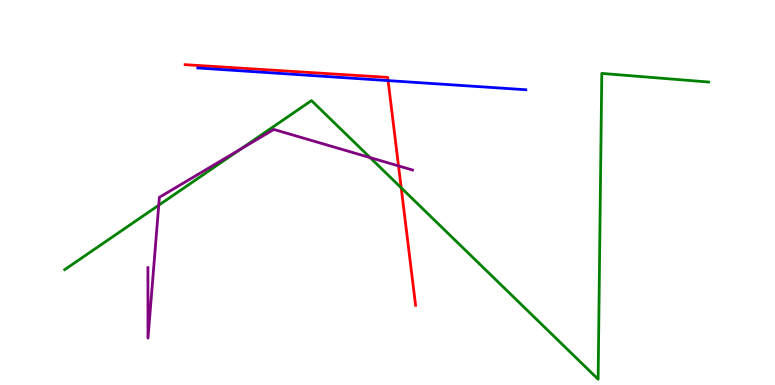[{'lines': ['blue', 'red'], 'intersections': [{'x': 5.01, 'y': 7.91}]}, {'lines': ['green', 'red'], 'intersections': [{'x': 5.18, 'y': 5.12}]}, {'lines': ['purple', 'red'], 'intersections': [{'x': 5.14, 'y': 5.69}]}, {'lines': ['blue', 'green'], 'intersections': []}, {'lines': ['blue', 'purple'], 'intersections': []}, {'lines': ['green', 'purple'], 'intersections': [{'x': 2.05, 'y': 4.67}, {'x': 3.11, 'y': 6.13}, {'x': 4.78, 'y': 5.91}]}]